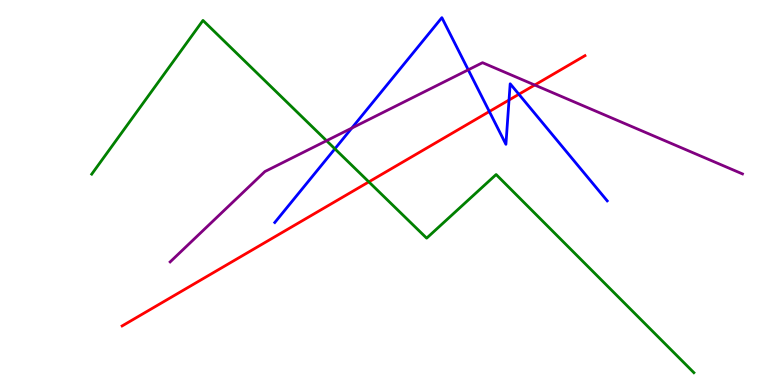[{'lines': ['blue', 'red'], 'intersections': [{'x': 6.31, 'y': 7.1}, {'x': 6.57, 'y': 7.4}, {'x': 6.7, 'y': 7.55}]}, {'lines': ['green', 'red'], 'intersections': [{'x': 4.76, 'y': 5.28}]}, {'lines': ['purple', 'red'], 'intersections': [{'x': 6.9, 'y': 7.79}]}, {'lines': ['blue', 'green'], 'intersections': [{'x': 4.32, 'y': 6.13}]}, {'lines': ['blue', 'purple'], 'intersections': [{'x': 4.54, 'y': 6.67}, {'x': 6.04, 'y': 8.19}]}, {'lines': ['green', 'purple'], 'intersections': [{'x': 4.21, 'y': 6.35}]}]